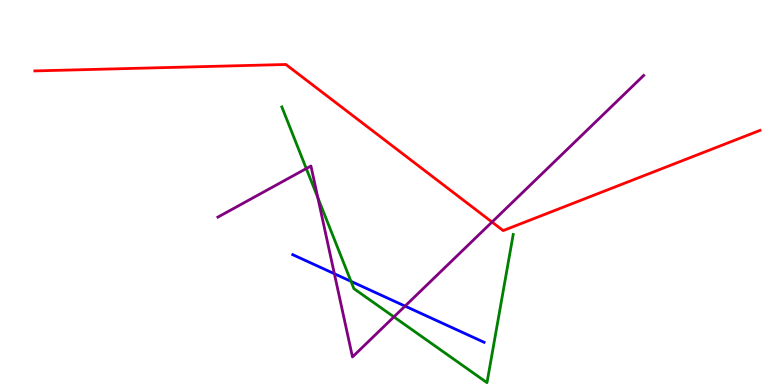[{'lines': ['blue', 'red'], 'intersections': []}, {'lines': ['green', 'red'], 'intersections': []}, {'lines': ['purple', 'red'], 'intersections': [{'x': 6.35, 'y': 4.23}]}, {'lines': ['blue', 'green'], 'intersections': [{'x': 4.53, 'y': 2.69}]}, {'lines': ['blue', 'purple'], 'intersections': [{'x': 4.31, 'y': 2.89}, {'x': 5.23, 'y': 2.05}]}, {'lines': ['green', 'purple'], 'intersections': [{'x': 3.95, 'y': 5.62}, {'x': 4.1, 'y': 4.87}, {'x': 5.08, 'y': 1.77}]}]